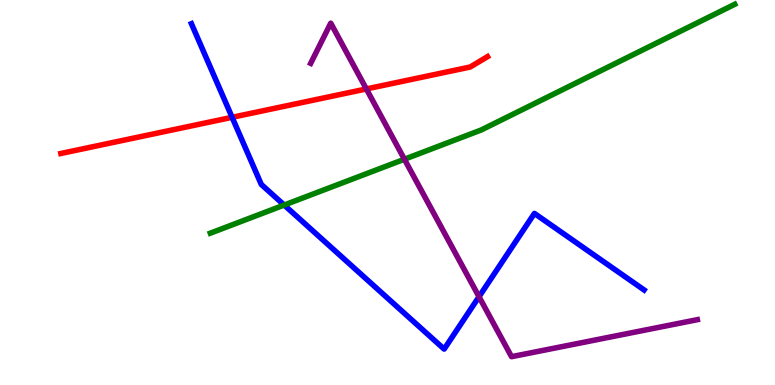[{'lines': ['blue', 'red'], 'intersections': [{'x': 2.99, 'y': 6.95}]}, {'lines': ['green', 'red'], 'intersections': []}, {'lines': ['purple', 'red'], 'intersections': [{'x': 4.73, 'y': 7.69}]}, {'lines': ['blue', 'green'], 'intersections': [{'x': 3.67, 'y': 4.67}]}, {'lines': ['blue', 'purple'], 'intersections': [{'x': 6.18, 'y': 2.29}]}, {'lines': ['green', 'purple'], 'intersections': [{'x': 5.22, 'y': 5.86}]}]